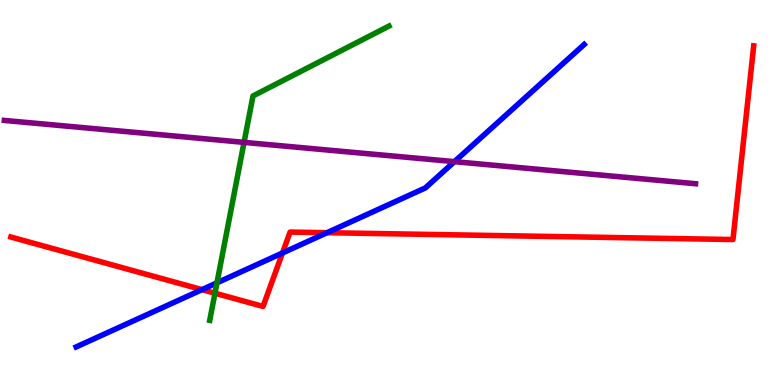[{'lines': ['blue', 'red'], 'intersections': [{'x': 2.61, 'y': 2.48}, {'x': 3.65, 'y': 3.43}, {'x': 4.22, 'y': 3.96}]}, {'lines': ['green', 'red'], 'intersections': [{'x': 2.77, 'y': 2.38}]}, {'lines': ['purple', 'red'], 'intersections': []}, {'lines': ['blue', 'green'], 'intersections': [{'x': 2.8, 'y': 2.65}]}, {'lines': ['blue', 'purple'], 'intersections': [{'x': 5.86, 'y': 5.8}]}, {'lines': ['green', 'purple'], 'intersections': [{'x': 3.15, 'y': 6.3}]}]